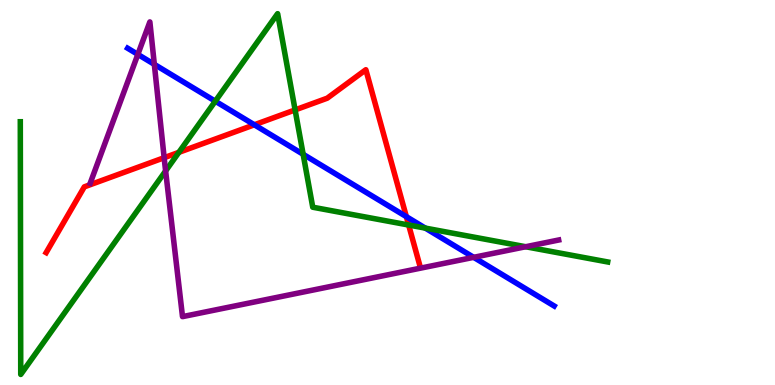[{'lines': ['blue', 'red'], 'intersections': [{'x': 3.28, 'y': 6.76}, {'x': 5.24, 'y': 4.37}]}, {'lines': ['green', 'red'], 'intersections': [{'x': 2.31, 'y': 6.04}, {'x': 3.81, 'y': 7.14}, {'x': 5.27, 'y': 4.16}]}, {'lines': ['purple', 'red'], 'intersections': [{'x': 2.12, 'y': 5.9}]}, {'lines': ['blue', 'green'], 'intersections': [{'x': 2.78, 'y': 7.37}, {'x': 3.91, 'y': 5.99}, {'x': 5.49, 'y': 4.08}]}, {'lines': ['blue', 'purple'], 'intersections': [{'x': 1.78, 'y': 8.59}, {'x': 1.99, 'y': 8.33}, {'x': 6.11, 'y': 3.32}]}, {'lines': ['green', 'purple'], 'intersections': [{'x': 2.14, 'y': 5.56}, {'x': 6.78, 'y': 3.59}]}]